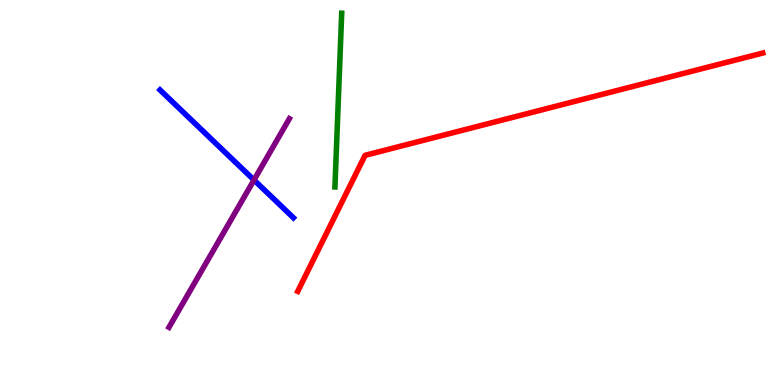[{'lines': ['blue', 'red'], 'intersections': []}, {'lines': ['green', 'red'], 'intersections': []}, {'lines': ['purple', 'red'], 'intersections': []}, {'lines': ['blue', 'green'], 'intersections': []}, {'lines': ['blue', 'purple'], 'intersections': [{'x': 3.28, 'y': 5.32}]}, {'lines': ['green', 'purple'], 'intersections': []}]